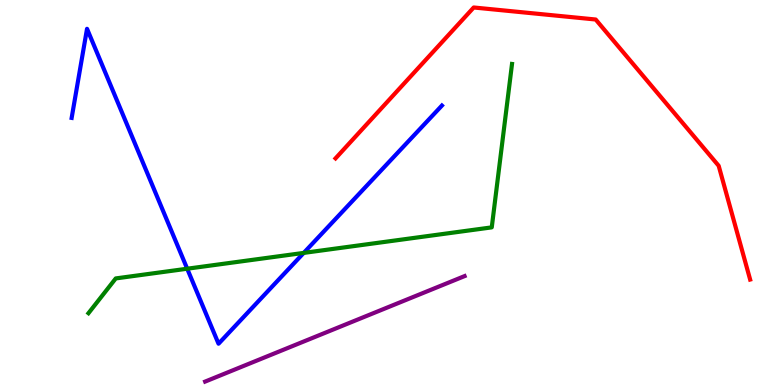[{'lines': ['blue', 'red'], 'intersections': []}, {'lines': ['green', 'red'], 'intersections': []}, {'lines': ['purple', 'red'], 'intersections': []}, {'lines': ['blue', 'green'], 'intersections': [{'x': 2.42, 'y': 3.02}, {'x': 3.92, 'y': 3.43}]}, {'lines': ['blue', 'purple'], 'intersections': []}, {'lines': ['green', 'purple'], 'intersections': []}]